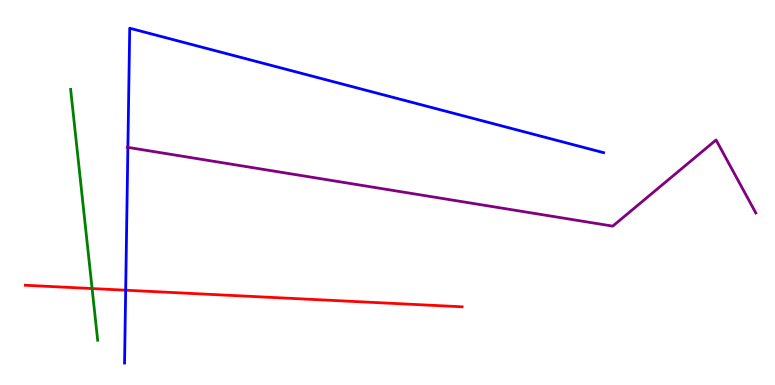[{'lines': ['blue', 'red'], 'intersections': [{'x': 1.62, 'y': 2.46}]}, {'lines': ['green', 'red'], 'intersections': [{'x': 1.19, 'y': 2.51}]}, {'lines': ['purple', 'red'], 'intersections': []}, {'lines': ['blue', 'green'], 'intersections': []}, {'lines': ['blue', 'purple'], 'intersections': [{'x': 1.65, 'y': 6.17}]}, {'lines': ['green', 'purple'], 'intersections': []}]